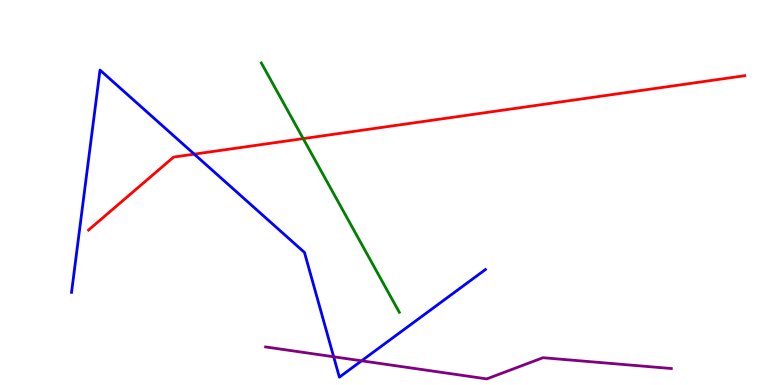[{'lines': ['blue', 'red'], 'intersections': [{'x': 2.51, 'y': 6.0}]}, {'lines': ['green', 'red'], 'intersections': [{'x': 3.91, 'y': 6.4}]}, {'lines': ['purple', 'red'], 'intersections': []}, {'lines': ['blue', 'green'], 'intersections': []}, {'lines': ['blue', 'purple'], 'intersections': [{'x': 4.31, 'y': 0.733}, {'x': 4.67, 'y': 0.628}]}, {'lines': ['green', 'purple'], 'intersections': []}]